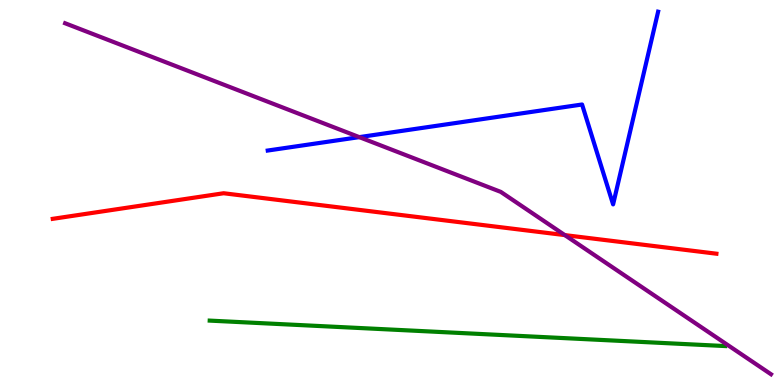[{'lines': ['blue', 'red'], 'intersections': []}, {'lines': ['green', 'red'], 'intersections': []}, {'lines': ['purple', 'red'], 'intersections': [{'x': 7.29, 'y': 3.89}]}, {'lines': ['blue', 'green'], 'intersections': []}, {'lines': ['blue', 'purple'], 'intersections': [{'x': 4.64, 'y': 6.44}]}, {'lines': ['green', 'purple'], 'intersections': []}]